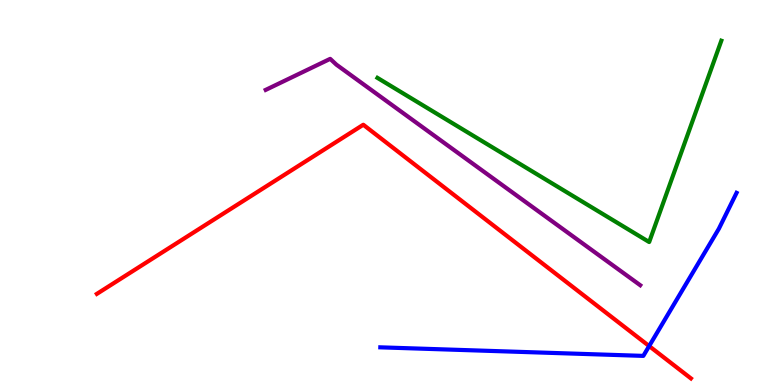[{'lines': ['blue', 'red'], 'intersections': [{'x': 8.38, 'y': 1.01}]}, {'lines': ['green', 'red'], 'intersections': []}, {'lines': ['purple', 'red'], 'intersections': []}, {'lines': ['blue', 'green'], 'intersections': []}, {'lines': ['blue', 'purple'], 'intersections': []}, {'lines': ['green', 'purple'], 'intersections': []}]